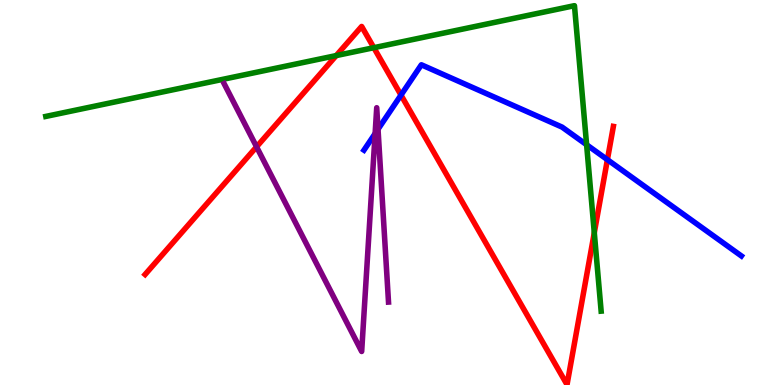[{'lines': ['blue', 'red'], 'intersections': [{'x': 5.17, 'y': 7.53}, {'x': 7.84, 'y': 5.85}]}, {'lines': ['green', 'red'], 'intersections': [{'x': 4.34, 'y': 8.56}, {'x': 4.82, 'y': 8.76}, {'x': 7.67, 'y': 3.96}]}, {'lines': ['purple', 'red'], 'intersections': [{'x': 3.31, 'y': 6.19}]}, {'lines': ['blue', 'green'], 'intersections': [{'x': 7.57, 'y': 6.24}]}, {'lines': ['blue', 'purple'], 'intersections': [{'x': 4.84, 'y': 6.53}, {'x': 4.88, 'y': 6.64}]}, {'lines': ['green', 'purple'], 'intersections': []}]